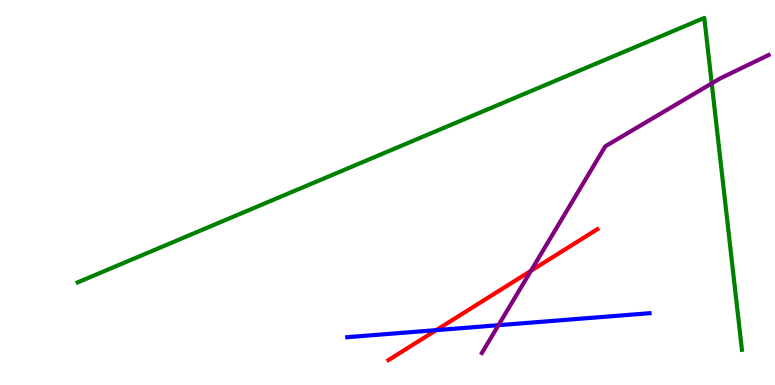[{'lines': ['blue', 'red'], 'intersections': [{'x': 5.63, 'y': 1.43}]}, {'lines': ['green', 'red'], 'intersections': []}, {'lines': ['purple', 'red'], 'intersections': [{'x': 6.85, 'y': 2.97}]}, {'lines': ['blue', 'green'], 'intersections': []}, {'lines': ['blue', 'purple'], 'intersections': [{'x': 6.43, 'y': 1.55}]}, {'lines': ['green', 'purple'], 'intersections': [{'x': 9.18, 'y': 7.83}]}]